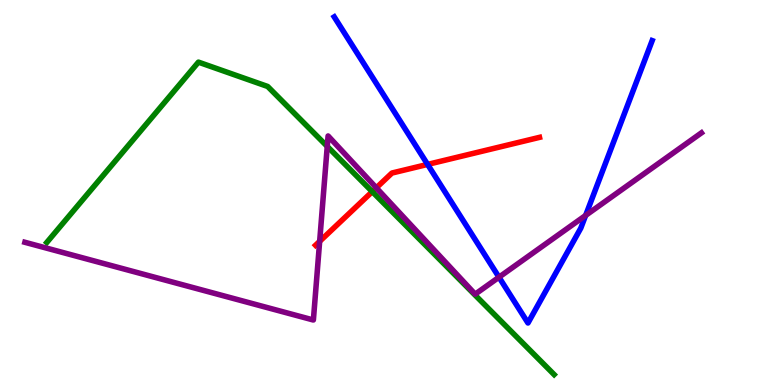[{'lines': ['blue', 'red'], 'intersections': [{'x': 5.52, 'y': 5.73}]}, {'lines': ['green', 'red'], 'intersections': [{'x': 4.8, 'y': 5.02}]}, {'lines': ['purple', 'red'], 'intersections': [{'x': 4.12, 'y': 3.73}, {'x': 4.86, 'y': 5.12}]}, {'lines': ['blue', 'green'], 'intersections': []}, {'lines': ['blue', 'purple'], 'intersections': [{'x': 6.44, 'y': 2.8}, {'x': 7.56, 'y': 4.4}]}, {'lines': ['green', 'purple'], 'intersections': [{'x': 4.22, 'y': 6.2}]}]